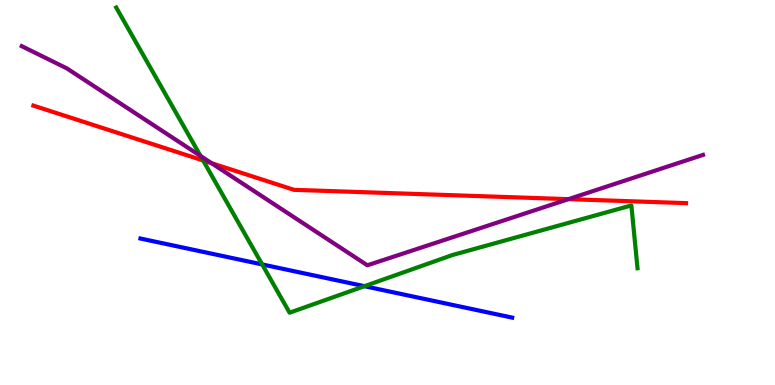[{'lines': ['blue', 'red'], 'intersections': []}, {'lines': ['green', 'red'], 'intersections': [{'x': 2.62, 'y': 5.83}]}, {'lines': ['purple', 'red'], 'intersections': [{'x': 2.73, 'y': 5.76}, {'x': 7.34, 'y': 4.83}]}, {'lines': ['blue', 'green'], 'intersections': [{'x': 3.38, 'y': 3.13}, {'x': 4.7, 'y': 2.57}]}, {'lines': ['blue', 'purple'], 'intersections': []}, {'lines': ['green', 'purple'], 'intersections': [{'x': 2.59, 'y': 5.95}]}]